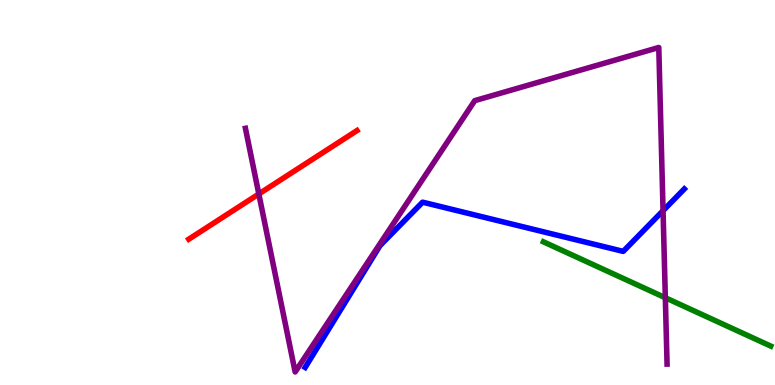[{'lines': ['blue', 'red'], 'intersections': []}, {'lines': ['green', 'red'], 'intersections': []}, {'lines': ['purple', 'red'], 'intersections': [{'x': 3.34, 'y': 4.96}]}, {'lines': ['blue', 'green'], 'intersections': []}, {'lines': ['blue', 'purple'], 'intersections': [{'x': 8.56, 'y': 4.53}]}, {'lines': ['green', 'purple'], 'intersections': [{'x': 8.58, 'y': 2.27}]}]